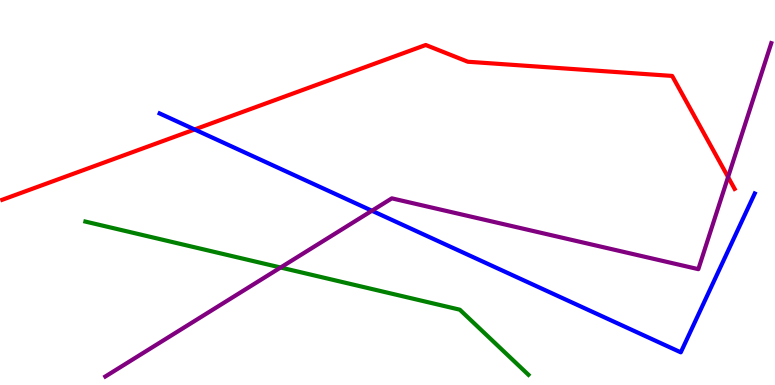[{'lines': ['blue', 'red'], 'intersections': [{'x': 2.51, 'y': 6.64}]}, {'lines': ['green', 'red'], 'intersections': []}, {'lines': ['purple', 'red'], 'intersections': [{'x': 9.39, 'y': 5.4}]}, {'lines': ['blue', 'green'], 'intersections': []}, {'lines': ['blue', 'purple'], 'intersections': [{'x': 4.8, 'y': 4.53}]}, {'lines': ['green', 'purple'], 'intersections': [{'x': 3.62, 'y': 3.05}]}]